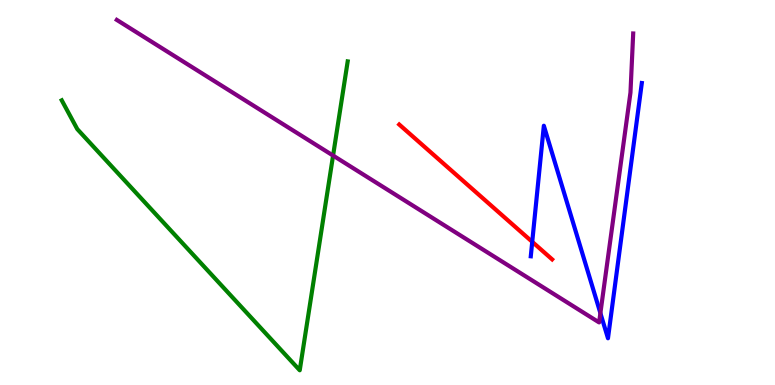[{'lines': ['blue', 'red'], 'intersections': [{'x': 6.87, 'y': 3.72}]}, {'lines': ['green', 'red'], 'intersections': []}, {'lines': ['purple', 'red'], 'intersections': []}, {'lines': ['blue', 'green'], 'intersections': []}, {'lines': ['blue', 'purple'], 'intersections': [{'x': 7.75, 'y': 1.87}]}, {'lines': ['green', 'purple'], 'intersections': [{'x': 4.3, 'y': 5.96}]}]